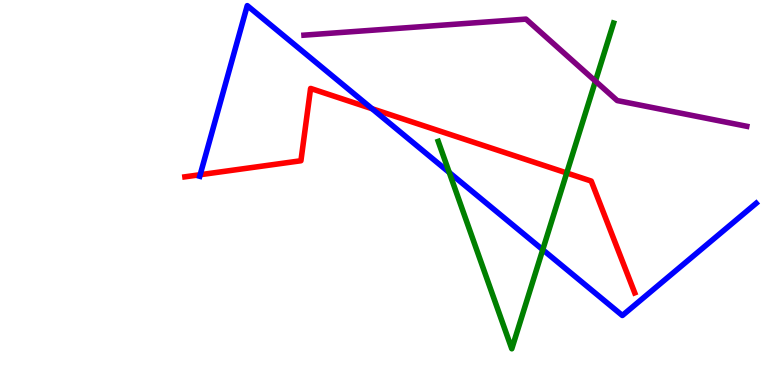[{'lines': ['blue', 'red'], 'intersections': [{'x': 2.58, 'y': 5.46}, {'x': 4.8, 'y': 7.18}]}, {'lines': ['green', 'red'], 'intersections': [{'x': 7.31, 'y': 5.51}]}, {'lines': ['purple', 'red'], 'intersections': []}, {'lines': ['blue', 'green'], 'intersections': [{'x': 5.8, 'y': 5.52}, {'x': 7.0, 'y': 3.51}]}, {'lines': ['blue', 'purple'], 'intersections': []}, {'lines': ['green', 'purple'], 'intersections': [{'x': 7.68, 'y': 7.89}]}]